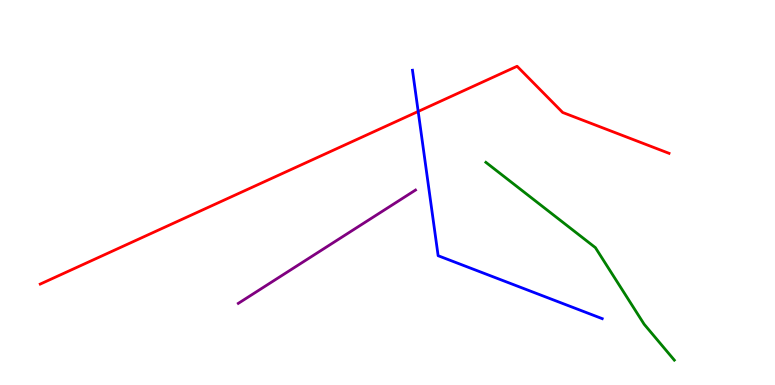[{'lines': ['blue', 'red'], 'intersections': [{'x': 5.4, 'y': 7.11}]}, {'lines': ['green', 'red'], 'intersections': []}, {'lines': ['purple', 'red'], 'intersections': []}, {'lines': ['blue', 'green'], 'intersections': []}, {'lines': ['blue', 'purple'], 'intersections': []}, {'lines': ['green', 'purple'], 'intersections': []}]